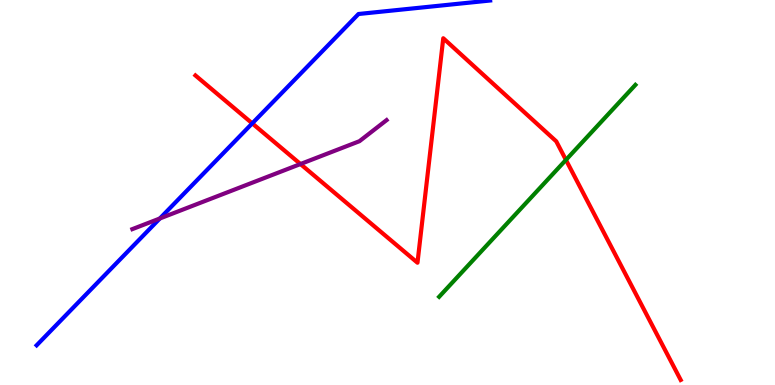[{'lines': ['blue', 'red'], 'intersections': [{'x': 3.25, 'y': 6.8}]}, {'lines': ['green', 'red'], 'intersections': [{'x': 7.3, 'y': 5.85}]}, {'lines': ['purple', 'red'], 'intersections': [{'x': 3.88, 'y': 5.74}]}, {'lines': ['blue', 'green'], 'intersections': []}, {'lines': ['blue', 'purple'], 'intersections': [{'x': 2.06, 'y': 4.33}]}, {'lines': ['green', 'purple'], 'intersections': []}]